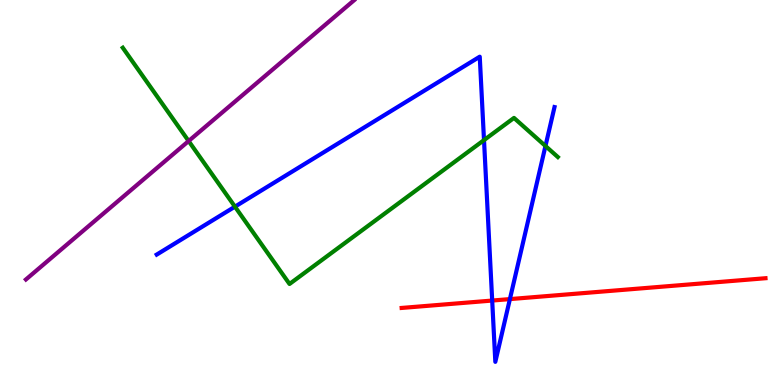[{'lines': ['blue', 'red'], 'intersections': [{'x': 6.35, 'y': 2.19}, {'x': 6.58, 'y': 2.23}]}, {'lines': ['green', 'red'], 'intersections': []}, {'lines': ['purple', 'red'], 'intersections': []}, {'lines': ['blue', 'green'], 'intersections': [{'x': 3.03, 'y': 4.63}, {'x': 6.25, 'y': 6.36}, {'x': 7.04, 'y': 6.21}]}, {'lines': ['blue', 'purple'], 'intersections': []}, {'lines': ['green', 'purple'], 'intersections': [{'x': 2.43, 'y': 6.34}]}]